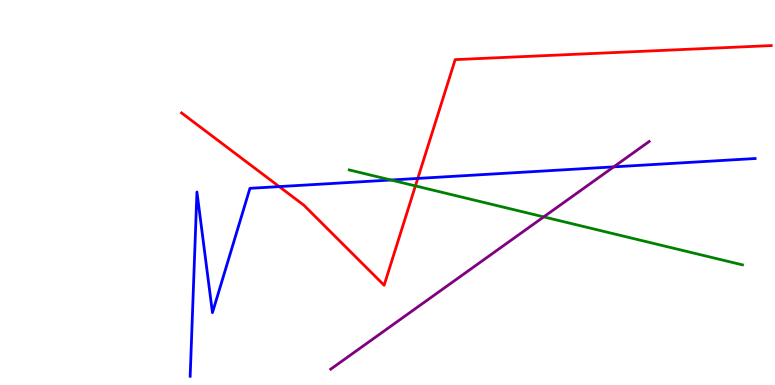[{'lines': ['blue', 'red'], 'intersections': [{'x': 3.6, 'y': 5.15}, {'x': 5.39, 'y': 5.37}]}, {'lines': ['green', 'red'], 'intersections': [{'x': 5.36, 'y': 5.17}]}, {'lines': ['purple', 'red'], 'intersections': []}, {'lines': ['blue', 'green'], 'intersections': [{'x': 5.04, 'y': 5.32}]}, {'lines': ['blue', 'purple'], 'intersections': [{'x': 7.92, 'y': 5.67}]}, {'lines': ['green', 'purple'], 'intersections': [{'x': 7.02, 'y': 4.37}]}]